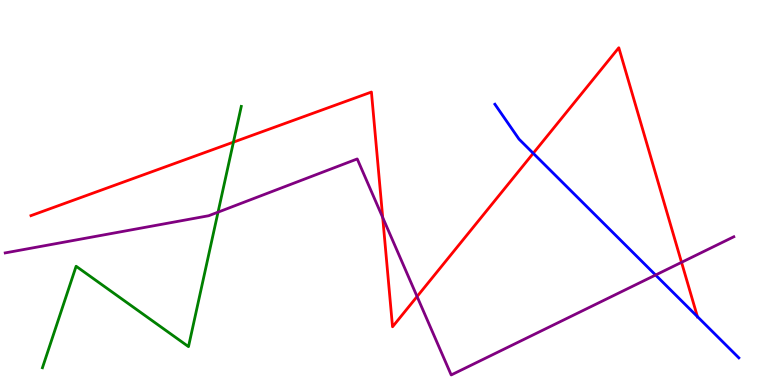[{'lines': ['blue', 'red'], 'intersections': [{'x': 6.88, 'y': 6.02}, {'x': 9.0, 'y': 1.78}]}, {'lines': ['green', 'red'], 'intersections': [{'x': 3.01, 'y': 6.31}]}, {'lines': ['purple', 'red'], 'intersections': [{'x': 4.94, 'y': 4.35}, {'x': 5.38, 'y': 2.3}, {'x': 8.79, 'y': 3.19}]}, {'lines': ['blue', 'green'], 'intersections': []}, {'lines': ['blue', 'purple'], 'intersections': [{'x': 8.46, 'y': 2.86}]}, {'lines': ['green', 'purple'], 'intersections': [{'x': 2.81, 'y': 4.49}]}]